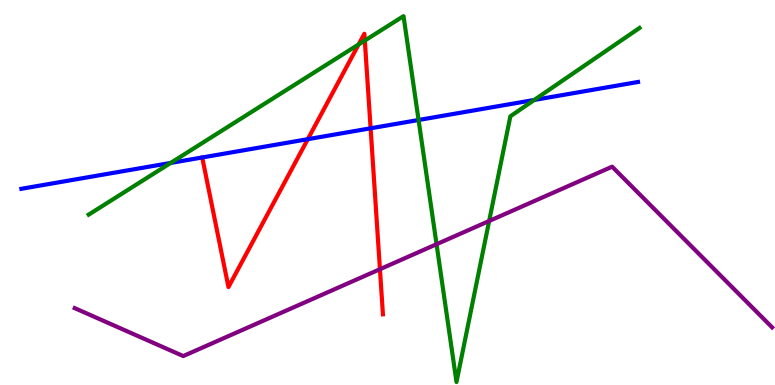[{'lines': ['blue', 'red'], 'intersections': [{'x': 3.97, 'y': 6.38}, {'x': 4.78, 'y': 6.67}]}, {'lines': ['green', 'red'], 'intersections': [{'x': 4.63, 'y': 8.85}, {'x': 4.71, 'y': 8.95}]}, {'lines': ['purple', 'red'], 'intersections': [{'x': 4.9, 'y': 3.01}]}, {'lines': ['blue', 'green'], 'intersections': [{'x': 2.2, 'y': 5.77}, {'x': 5.4, 'y': 6.88}, {'x': 6.89, 'y': 7.4}]}, {'lines': ['blue', 'purple'], 'intersections': []}, {'lines': ['green', 'purple'], 'intersections': [{'x': 5.63, 'y': 3.66}, {'x': 6.31, 'y': 4.26}]}]